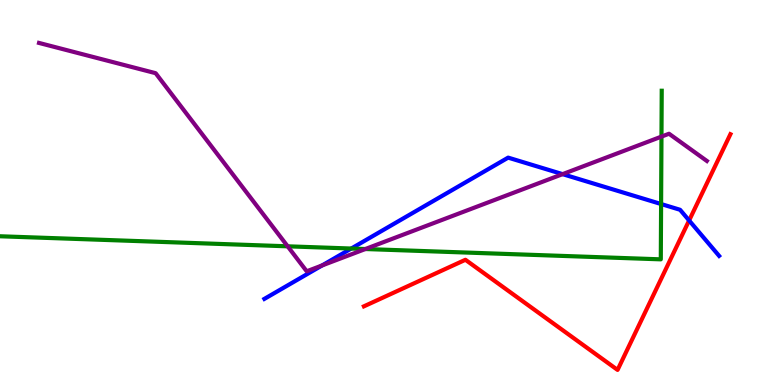[{'lines': ['blue', 'red'], 'intersections': [{'x': 8.89, 'y': 4.27}]}, {'lines': ['green', 'red'], 'intersections': []}, {'lines': ['purple', 'red'], 'intersections': []}, {'lines': ['blue', 'green'], 'intersections': [{'x': 4.53, 'y': 3.54}, {'x': 8.53, 'y': 4.7}]}, {'lines': ['blue', 'purple'], 'intersections': [{'x': 4.16, 'y': 3.1}, {'x': 7.26, 'y': 5.48}]}, {'lines': ['green', 'purple'], 'intersections': [{'x': 3.71, 'y': 3.6}, {'x': 4.71, 'y': 3.53}, {'x': 8.54, 'y': 6.45}]}]